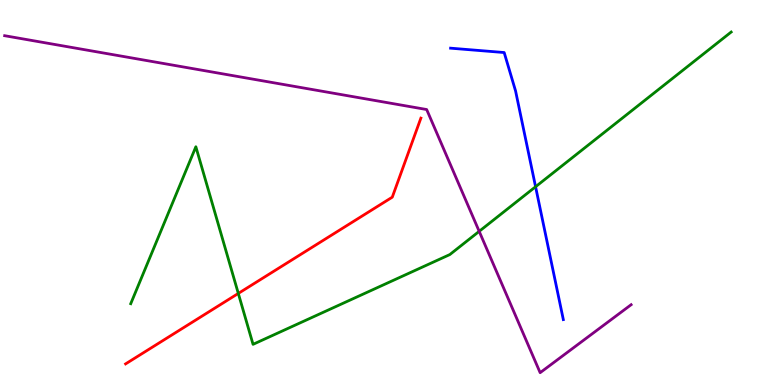[{'lines': ['blue', 'red'], 'intersections': []}, {'lines': ['green', 'red'], 'intersections': [{'x': 3.07, 'y': 2.38}]}, {'lines': ['purple', 'red'], 'intersections': []}, {'lines': ['blue', 'green'], 'intersections': [{'x': 6.91, 'y': 5.15}]}, {'lines': ['blue', 'purple'], 'intersections': []}, {'lines': ['green', 'purple'], 'intersections': [{'x': 6.18, 'y': 3.99}]}]